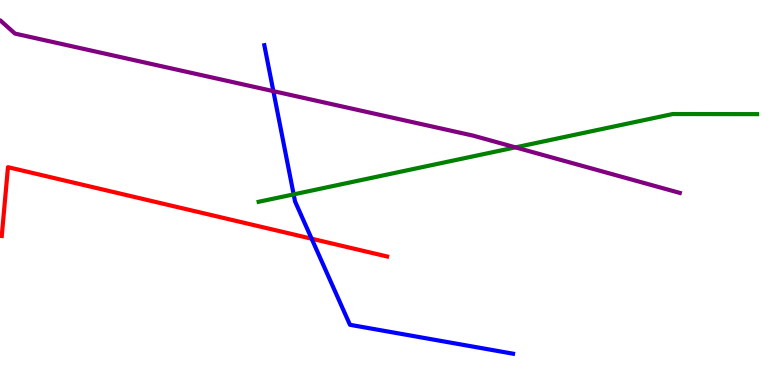[{'lines': ['blue', 'red'], 'intersections': [{'x': 4.02, 'y': 3.8}]}, {'lines': ['green', 'red'], 'intersections': []}, {'lines': ['purple', 'red'], 'intersections': []}, {'lines': ['blue', 'green'], 'intersections': [{'x': 3.79, 'y': 4.95}]}, {'lines': ['blue', 'purple'], 'intersections': [{'x': 3.53, 'y': 7.63}]}, {'lines': ['green', 'purple'], 'intersections': [{'x': 6.65, 'y': 6.17}]}]